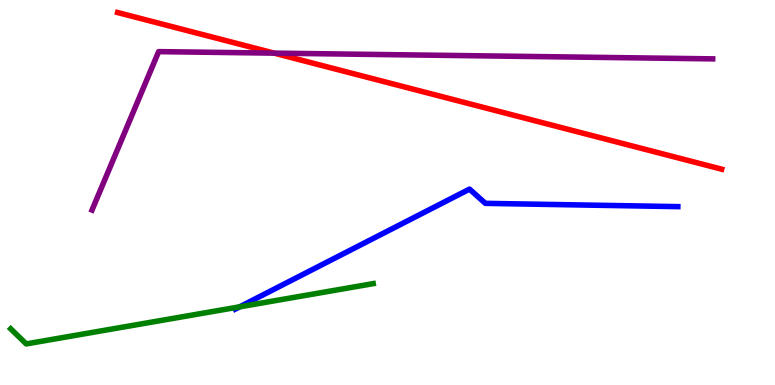[{'lines': ['blue', 'red'], 'intersections': []}, {'lines': ['green', 'red'], 'intersections': []}, {'lines': ['purple', 'red'], 'intersections': [{'x': 3.54, 'y': 8.62}]}, {'lines': ['blue', 'green'], 'intersections': [{'x': 3.09, 'y': 2.03}]}, {'lines': ['blue', 'purple'], 'intersections': []}, {'lines': ['green', 'purple'], 'intersections': []}]